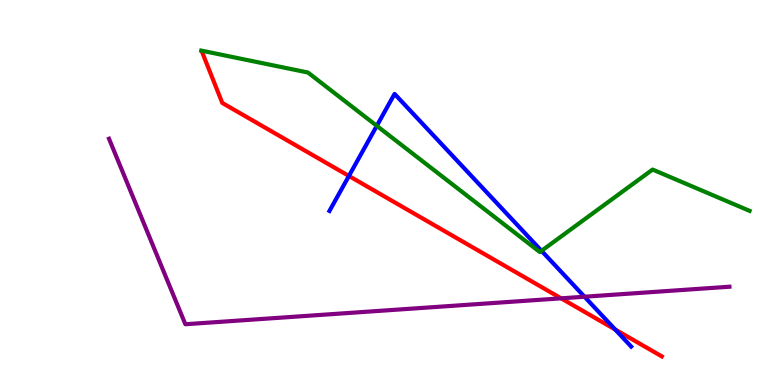[{'lines': ['blue', 'red'], 'intersections': [{'x': 4.5, 'y': 5.43}, {'x': 7.94, 'y': 1.44}]}, {'lines': ['green', 'red'], 'intersections': []}, {'lines': ['purple', 'red'], 'intersections': [{'x': 7.24, 'y': 2.25}]}, {'lines': ['blue', 'green'], 'intersections': [{'x': 4.86, 'y': 6.73}, {'x': 6.99, 'y': 3.48}]}, {'lines': ['blue', 'purple'], 'intersections': [{'x': 7.54, 'y': 2.29}]}, {'lines': ['green', 'purple'], 'intersections': []}]